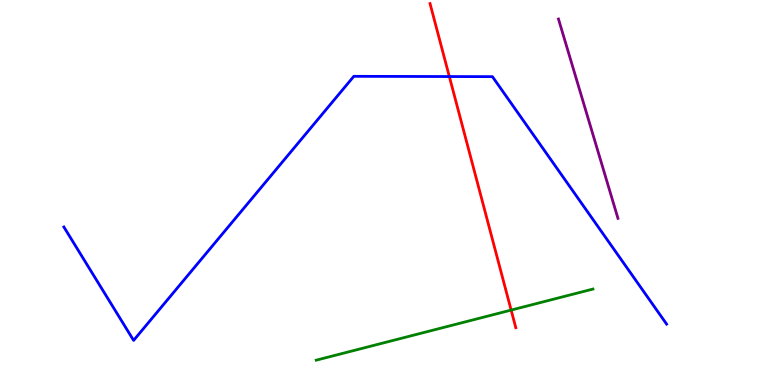[{'lines': ['blue', 'red'], 'intersections': [{'x': 5.8, 'y': 8.01}]}, {'lines': ['green', 'red'], 'intersections': [{'x': 6.6, 'y': 1.95}]}, {'lines': ['purple', 'red'], 'intersections': []}, {'lines': ['blue', 'green'], 'intersections': []}, {'lines': ['blue', 'purple'], 'intersections': []}, {'lines': ['green', 'purple'], 'intersections': []}]